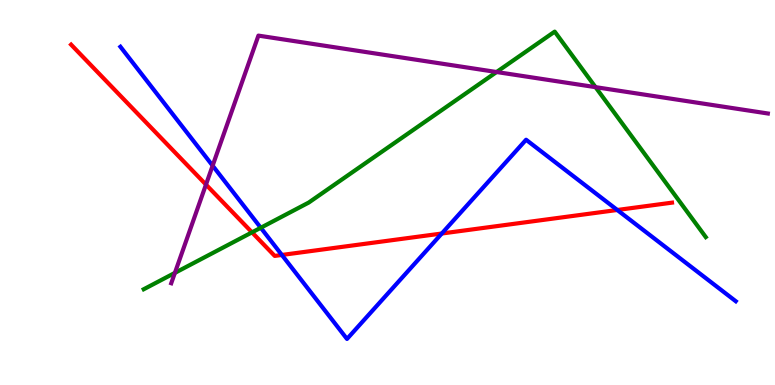[{'lines': ['blue', 'red'], 'intersections': [{'x': 3.64, 'y': 3.38}, {'x': 5.7, 'y': 3.93}, {'x': 7.97, 'y': 4.55}]}, {'lines': ['green', 'red'], 'intersections': [{'x': 3.25, 'y': 3.96}]}, {'lines': ['purple', 'red'], 'intersections': [{'x': 2.66, 'y': 5.21}]}, {'lines': ['blue', 'green'], 'intersections': [{'x': 3.36, 'y': 4.08}]}, {'lines': ['blue', 'purple'], 'intersections': [{'x': 2.74, 'y': 5.7}]}, {'lines': ['green', 'purple'], 'intersections': [{'x': 2.26, 'y': 2.91}, {'x': 6.41, 'y': 8.13}, {'x': 7.68, 'y': 7.74}]}]